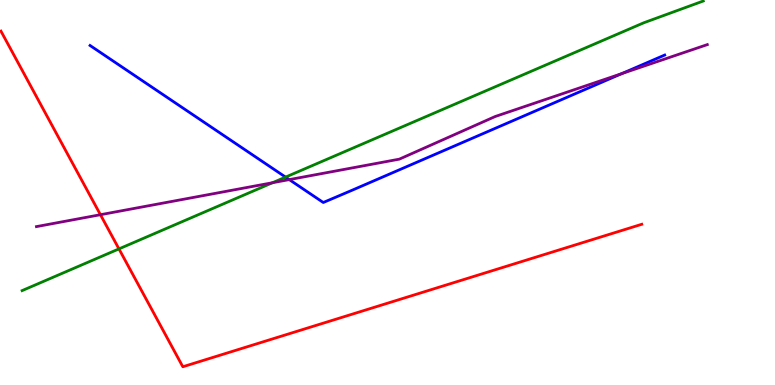[{'lines': ['blue', 'red'], 'intersections': []}, {'lines': ['green', 'red'], 'intersections': [{'x': 1.53, 'y': 3.54}]}, {'lines': ['purple', 'red'], 'intersections': [{'x': 1.3, 'y': 4.42}]}, {'lines': ['blue', 'green'], 'intersections': [{'x': 3.68, 'y': 5.4}]}, {'lines': ['blue', 'purple'], 'intersections': [{'x': 3.73, 'y': 5.33}, {'x': 8.02, 'y': 8.09}]}, {'lines': ['green', 'purple'], 'intersections': [{'x': 3.52, 'y': 5.25}]}]